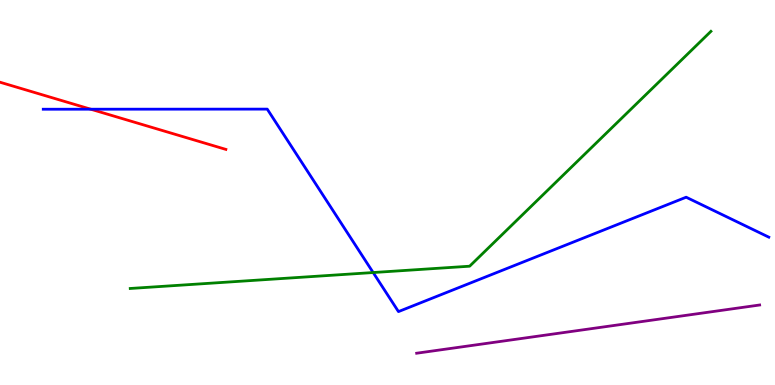[{'lines': ['blue', 'red'], 'intersections': [{'x': 1.17, 'y': 7.16}]}, {'lines': ['green', 'red'], 'intersections': []}, {'lines': ['purple', 'red'], 'intersections': []}, {'lines': ['blue', 'green'], 'intersections': [{'x': 4.81, 'y': 2.92}]}, {'lines': ['blue', 'purple'], 'intersections': []}, {'lines': ['green', 'purple'], 'intersections': []}]